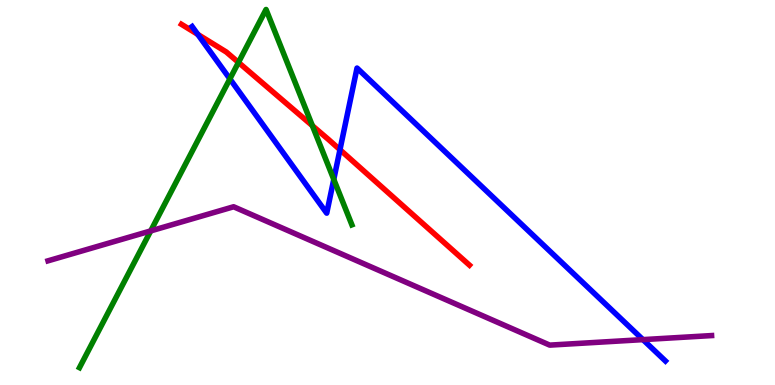[{'lines': ['blue', 'red'], 'intersections': [{'x': 2.55, 'y': 9.11}, {'x': 4.39, 'y': 6.11}]}, {'lines': ['green', 'red'], 'intersections': [{'x': 3.08, 'y': 8.38}, {'x': 4.03, 'y': 6.74}]}, {'lines': ['purple', 'red'], 'intersections': []}, {'lines': ['blue', 'green'], 'intersections': [{'x': 2.97, 'y': 7.95}, {'x': 4.31, 'y': 5.34}]}, {'lines': ['blue', 'purple'], 'intersections': [{'x': 8.3, 'y': 1.18}]}, {'lines': ['green', 'purple'], 'intersections': [{'x': 1.94, 'y': 4.0}]}]